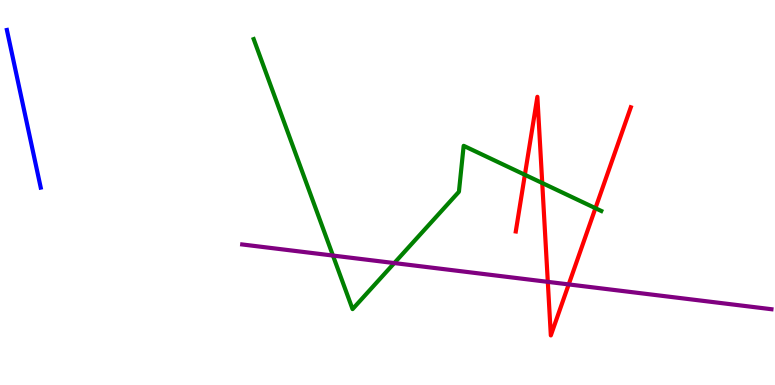[{'lines': ['blue', 'red'], 'intersections': []}, {'lines': ['green', 'red'], 'intersections': [{'x': 6.77, 'y': 5.46}, {'x': 7.0, 'y': 5.25}, {'x': 7.68, 'y': 4.59}]}, {'lines': ['purple', 'red'], 'intersections': [{'x': 7.07, 'y': 2.68}, {'x': 7.34, 'y': 2.61}]}, {'lines': ['blue', 'green'], 'intersections': []}, {'lines': ['blue', 'purple'], 'intersections': []}, {'lines': ['green', 'purple'], 'intersections': [{'x': 4.3, 'y': 3.36}, {'x': 5.09, 'y': 3.17}]}]